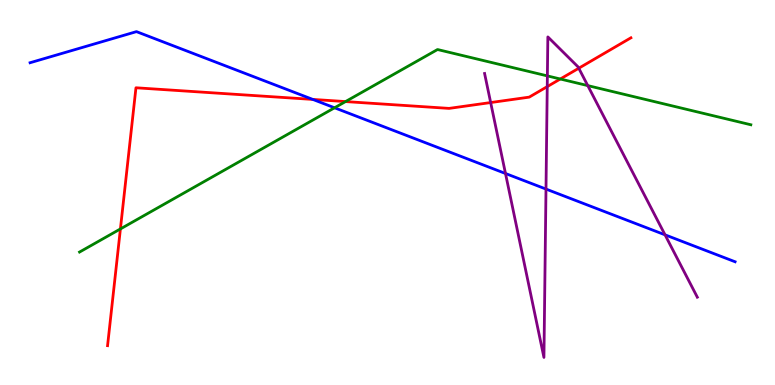[{'lines': ['blue', 'red'], 'intersections': [{'x': 4.04, 'y': 7.42}]}, {'lines': ['green', 'red'], 'intersections': [{'x': 1.55, 'y': 4.05}, {'x': 4.46, 'y': 7.36}, {'x': 7.23, 'y': 7.95}]}, {'lines': ['purple', 'red'], 'intersections': [{'x': 6.33, 'y': 7.34}, {'x': 7.06, 'y': 7.75}, {'x': 7.47, 'y': 8.23}]}, {'lines': ['blue', 'green'], 'intersections': [{'x': 4.32, 'y': 7.2}]}, {'lines': ['blue', 'purple'], 'intersections': [{'x': 6.52, 'y': 5.49}, {'x': 7.05, 'y': 5.09}, {'x': 8.58, 'y': 3.9}]}, {'lines': ['green', 'purple'], 'intersections': [{'x': 7.06, 'y': 8.03}, {'x': 7.58, 'y': 7.78}]}]